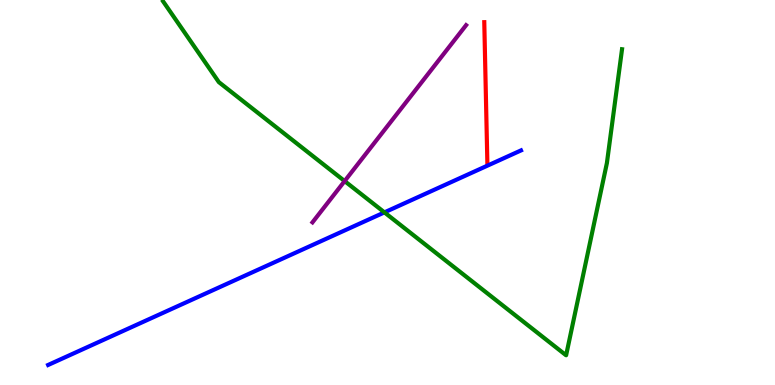[{'lines': ['blue', 'red'], 'intersections': []}, {'lines': ['green', 'red'], 'intersections': []}, {'lines': ['purple', 'red'], 'intersections': []}, {'lines': ['blue', 'green'], 'intersections': [{'x': 4.96, 'y': 4.48}]}, {'lines': ['blue', 'purple'], 'intersections': []}, {'lines': ['green', 'purple'], 'intersections': [{'x': 4.45, 'y': 5.3}]}]